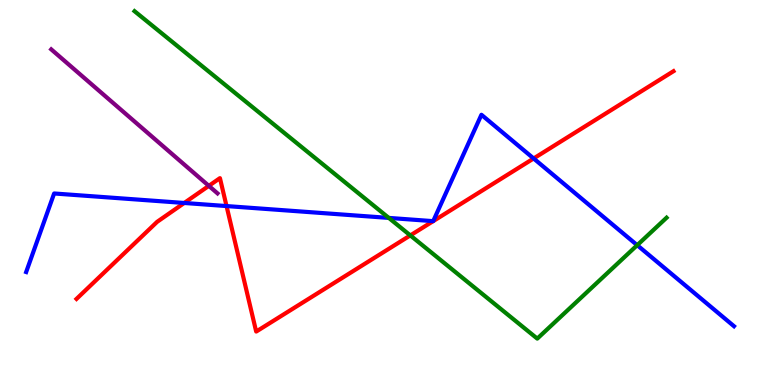[{'lines': ['blue', 'red'], 'intersections': [{'x': 2.38, 'y': 4.73}, {'x': 2.92, 'y': 4.65}, {'x': 5.59, 'y': 4.26}, {'x': 5.59, 'y': 4.26}, {'x': 6.89, 'y': 5.88}]}, {'lines': ['green', 'red'], 'intersections': [{'x': 5.29, 'y': 3.89}]}, {'lines': ['purple', 'red'], 'intersections': [{'x': 2.69, 'y': 5.17}]}, {'lines': ['blue', 'green'], 'intersections': [{'x': 5.02, 'y': 4.34}, {'x': 8.22, 'y': 3.63}]}, {'lines': ['blue', 'purple'], 'intersections': []}, {'lines': ['green', 'purple'], 'intersections': []}]